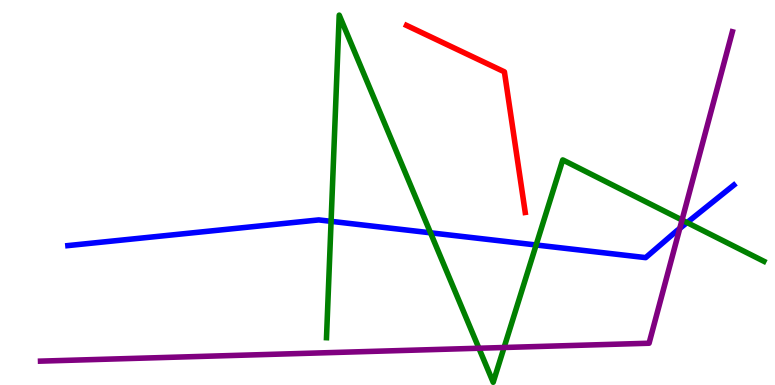[{'lines': ['blue', 'red'], 'intersections': []}, {'lines': ['green', 'red'], 'intersections': []}, {'lines': ['purple', 'red'], 'intersections': []}, {'lines': ['blue', 'green'], 'intersections': [{'x': 4.27, 'y': 4.25}, {'x': 5.55, 'y': 3.95}, {'x': 6.92, 'y': 3.64}, {'x': 8.87, 'y': 4.22}]}, {'lines': ['blue', 'purple'], 'intersections': [{'x': 8.77, 'y': 4.07}]}, {'lines': ['green', 'purple'], 'intersections': [{'x': 6.18, 'y': 0.955}, {'x': 6.5, 'y': 0.974}, {'x': 8.8, 'y': 4.29}]}]